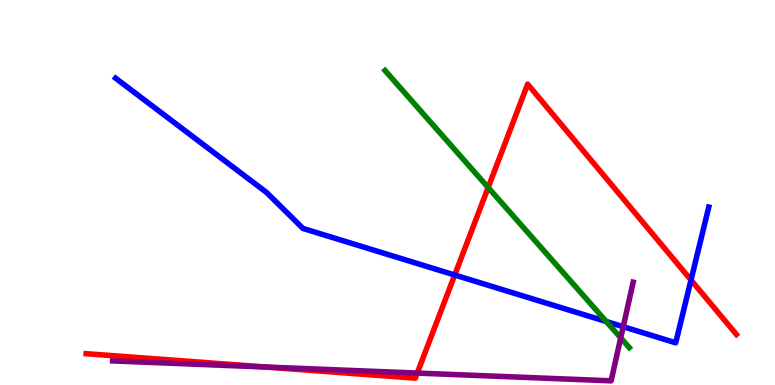[{'lines': ['blue', 'red'], 'intersections': [{'x': 5.87, 'y': 2.86}, {'x': 8.92, 'y': 2.73}]}, {'lines': ['green', 'red'], 'intersections': [{'x': 6.3, 'y': 5.13}]}, {'lines': ['purple', 'red'], 'intersections': [{'x': 3.43, 'y': 0.467}, {'x': 5.38, 'y': 0.31}]}, {'lines': ['blue', 'green'], 'intersections': [{'x': 7.82, 'y': 1.65}]}, {'lines': ['blue', 'purple'], 'intersections': [{'x': 8.04, 'y': 1.51}]}, {'lines': ['green', 'purple'], 'intersections': [{'x': 8.01, 'y': 1.22}]}]